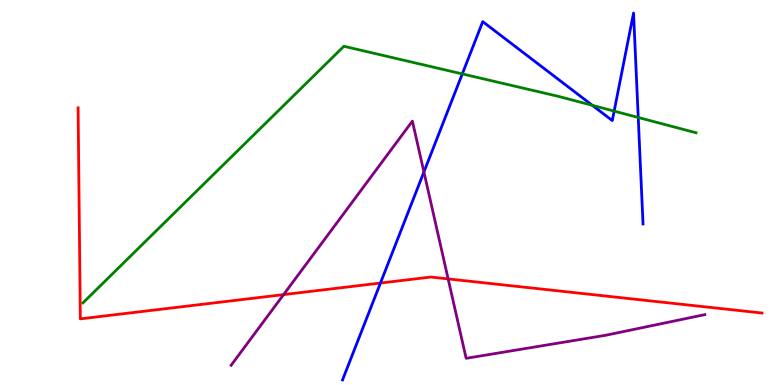[{'lines': ['blue', 'red'], 'intersections': [{'x': 4.91, 'y': 2.65}]}, {'lines': ['green', 'red'], 'intersections': []}, {'lines': ['purple', 'red'], 'intersections': [{'x': 3.66, 'y': 2.35}, {'x': 5.78, 'y': 2.76}]}, {'lines': ['blue', 'green'], 'intersections': [{'x': 5.97, 'y': 8.08}, {'x': 7.64, 'y': 7.26}, {'x': 7.92, 'y': 7.11}, {'x': 8.24, 'y': 6.95}]}, {'lines': ['blue', 'purple'], 'intersections': [{'x': 5.47, 'y': 5.53}]}, {'lines': ['green', 'purple'], 'intersections': []}]